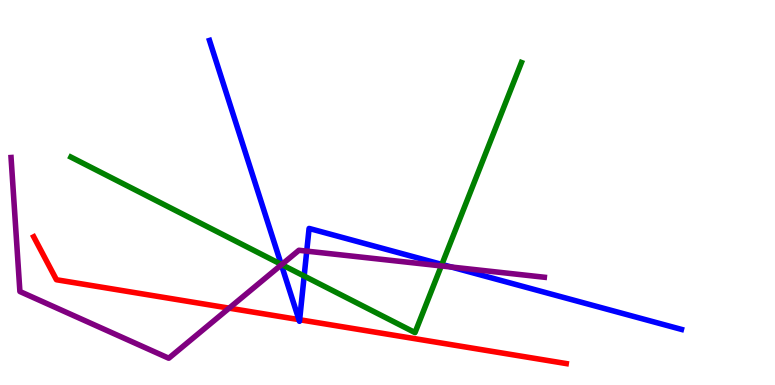[{'lines': ['blue', 'red'], 'intersections': [{'x': 3.86, 'y': 1.7}, {'x': 3.87, 'y': 1.7}]}, {'lines': ['green', 'red'], 'intersections': []}, {'lines': ['purple', 'red'], 'intersections': [{'x': 2.96, 'y': 2.0}]}, {'lines': ['blue', 'green'], 'intersections': [{'x': 3.63, 'y': 3.13}, {'x': 3.92, 'y': 2.83}, {'x': 5.7, 'y': 3.13}]}, {'lines': ['blue', 'purple'], 'intersections': [{'x': 3.63, 'y': 3.12}, {'x': 3.96, 'y': 3.48}, {'x': 5.83, 'y': 3.06}]}, {'lines': ['green', 'purple'], 'intersections': [{'x': 3.63, 'y': 3.13}, {'x': 5.69, 'y': 3.09}]}]